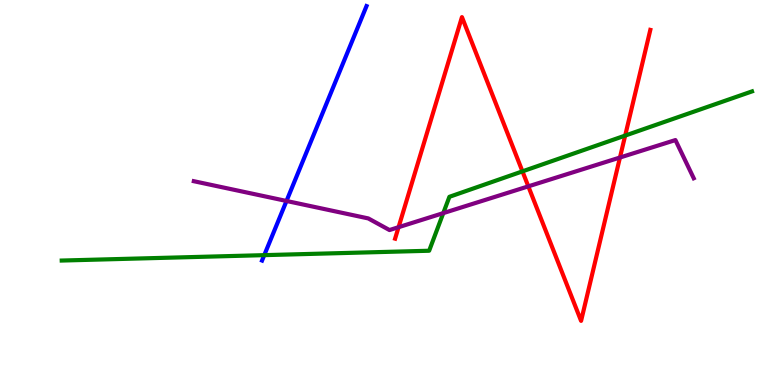[{'lines': ['blue', 'red'], 'intersections': []}, {'lines': ['green', 'red'], 'intersections': [{'x': 6.74, 'y': 5.55}, {'x': 8.07, 'y': 6.48}]}, {'lines': ['purple', 'red'], 'intersections': [{'x': 5.14, 'y': 4.1}, {'x': 6.82, 'y': 5.16}, {'x': 8.0, 'y': 5.91}]}, {'lines': ['blue', 'green'], 'intersections': [{'x': 3.41, 'y': 3.37}]}, {'lines': ['blue', 'purple'], 'intersections': [{'x': 3.7, 'y': 4.78}]}, {'lines': ['green', 'purple'], 'intersections': [{'x': 5.72, 'y': 4.46}]}]